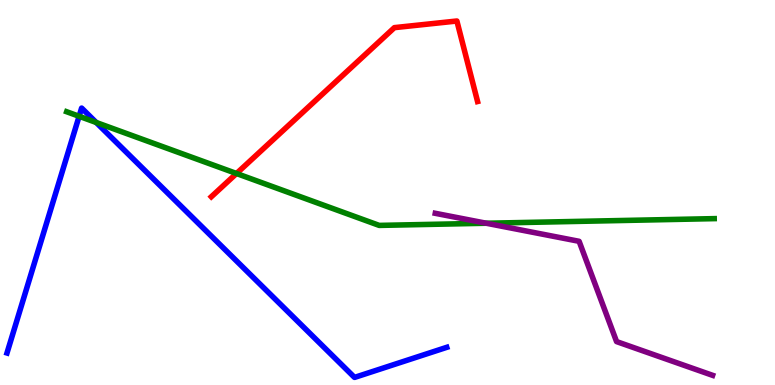[{'lines': ['blue', 'red'], 'intersections': []}, {'lines': ['green', 'red'], 'intersections': [{'x': 3.05, 'y': 5.49}]}, {'lines': ['purple', 'red'], 'intersections': []}, {'lines': ['blue', 'green'], 'intersections': [{'x': 1.02, 'y': 6.98}, {'x': 1.24, 'y': 6.82}]}, {'lines': ['blue', 'purple'], 'intersections': []}, {'lines': ['green', 'purple'], 'intersections': [{'x': 6.27, 'y': 4.2}]}]